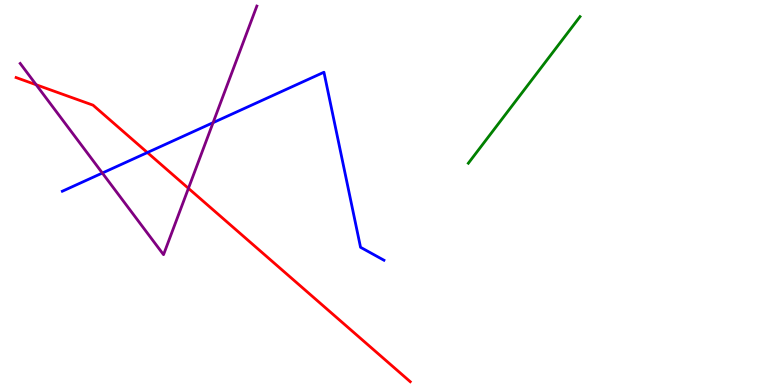[{'lines': ['blue', 'red'], 'intersections': [{'x': 1.9, 'y': 6.04}]}, {'lines': ['green', 'red'], 'intersections': []}, {'lines': ['purple', 'red'], 'intersections': [{'x': 0.467, 'y': 7.8}, {'x': 2.43, 'y': 5.11}]}, {'lines': ['blue', 'green'], 'intersections': []}, {'lines': ['blue', 'purple'], 'intersections': [{'x': 1.32, 'y': 5.51}, {'x': 2.75, 'y': 6.81}]}, {'lines': ['green', 'purple'], 'intersections': []}]